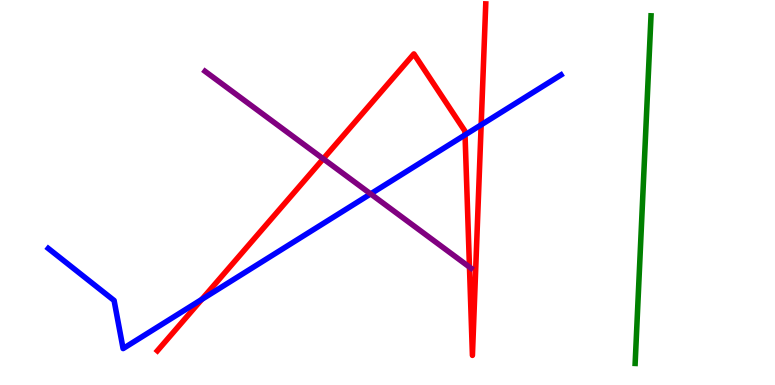[{'lines': ['blue', 'red'], 'intersections': [{'x': 2.6, 'y': 2.22}, {'x': 6.0, 'y': 6.5}, {'x': 6.21, 'y': 6.76}]}, {'lines': ['green', 'red'], 'intersections': []}, {'lines': ['purple', 'red'], 'intersections': [{'x': 4.17, 'y': 5.87}, {'x': 6.06, 'y': 3.06}]}, {'lines': ['blue', 'green'], 'intersections': []}, {'lines': ['blue', 'purple'], 'intersections': [{'x': 4.78, 'y': 4.96}]}, {'lines': ['green', 'purple'], 'intersections': []}]